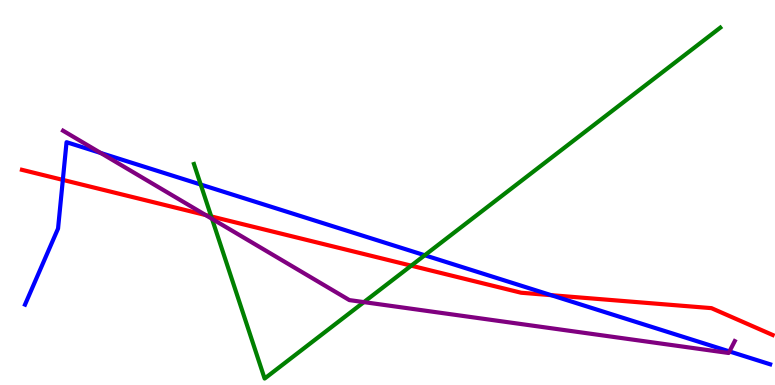[{'lines': ['blue', 'red'], 'intersections': [{'x': 0.811, 'y': 5.33}, {'x': 7.11, 'y': 2.33}]}, {'lines': ['green', 'red'], 'intersections': [{'x': 2.73, 'y': 4.38}, {'x': 5.31, 'y': 3.1}]}, {'lines': ['purple', 'red'], 'intersections': [{'x': 2.65, 'y': 4.41}]}, {'lines': ['blue', 'green'], 'intersections': [{'x': 2.59, 'y': 5.21}, {'x': 5.48, 'y': 3.37}]}, {'lines': ['blue', 'purple'], 'intersections': [{'x': 1.3, 'y': 6.03}, {'x': 9.41, 'y': 0.871}]}, {'lines': ['green', 'purple'], 'intersections': [{'x': 2.74, 'y': 4.32}, {'x': 4.7, 'y': 2.15}]}]